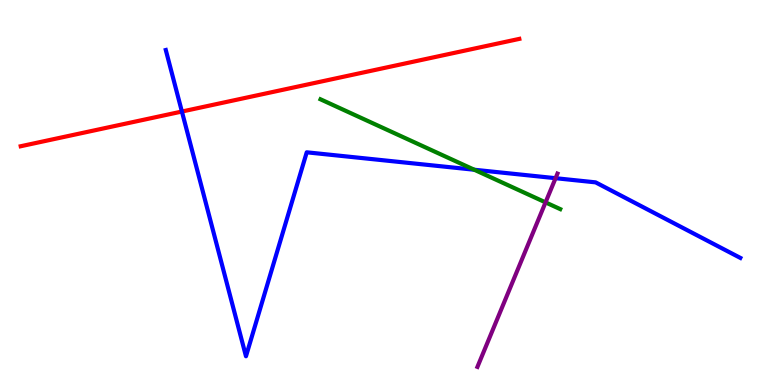[{'lines': ['blue', 'red'], 'intersections': [{'x': 2.35, 'y': 7.1}]}, {'lines': ['green', 'red'], 'intersections': []}, {'lines': ['purple', 'red'], 'intersections': []}, {'lines': ['blue', 'green'], 'intersections': [{'x': 6.12, 'y': 5.59}]}, {'lines': ['blue', 'purple'], 'intersections': [{'x': 7.17, 'y': 5.37}]}, {'lines': ['green', 'purple'], 'intersections': [{'x': 7.04, 'y': 4.74}]}]